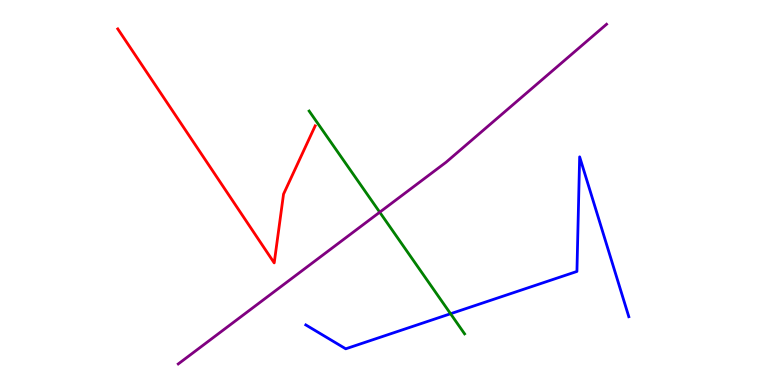[{'lines': ['blue', 'red'], 'intersections': []}, {'lines': ['green', 'red'], 'intersections': []}, {'lines': ['purple', 'red'], 'intersections': []}, {'lines': ['blue', 'green'], 'intersections': [{'x': 5.81, 'y': 1.85}]}, {'lines': ['blue', 'purple'], 'intersections': []}, {'lines': ['green', 'purple'], 'intersections': [{'x': 4.9, 'y': 4.49}]}]